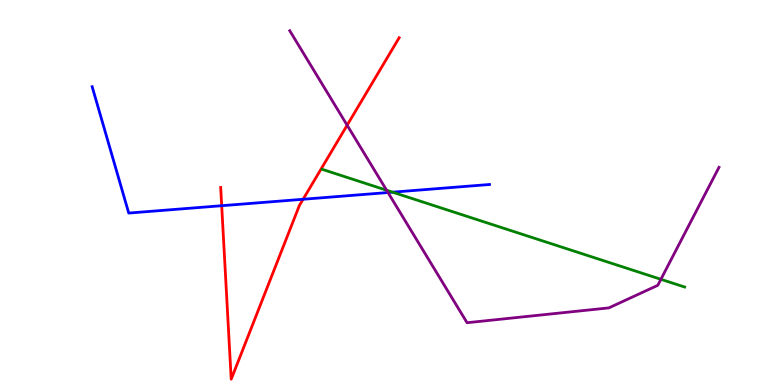[{'lines': ['blue', 'red'], 'intersections': [{'x': 2.86, 'y': 4.66}, {'x': 3.91, 'y': 4.82}]}, {'lines': ['green', 'red'], 'intersections': []}, {'lines': ['purple', 'red'], 'intersections': [{'x': 4.48, 'y': 6.75}]}, {'lines': ['blue', 'green'], 'intersections': [{'x': 5.07, 'y': 5.01}]}, {'lines': ['blue', 'purple'], 'intersections': [{'x': 5.01, 'y': 5.0}]}, {'lines': ['green', 'purple'], 'intersections': [{'x': 4.99, 'y': 5.06}, {'x': 8.53, 'y': 2.75}]}]